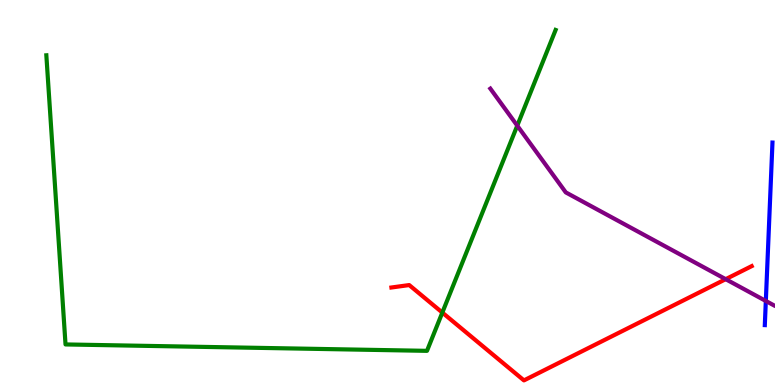[{'lines': ['blue', 'red'], 'intersections': []}, {'lines': ['green', 'red'], 'intersections': [{'x': 5.71, 'y': 1.88}]}, {'lines': ['purple', 'red'], 'intersections': [{'x': 9.36, 'y': 2.75}]}, {'lines': ['blue', 'green'], 'intersections': []}, {'lines': ['blue', 'purple'], 'intersections': [{'x': 9.88, 'y': 2.18}]}, {'lines': ['green', 'purple'], 'intersections': [{'x': 6.67, 'y': 6.74}]}]